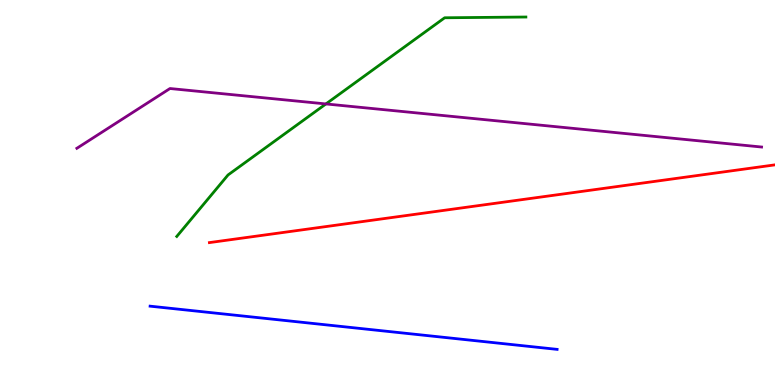[{'lines': ['blue', 'red'], 'intersections': []}, {'lines': ['green', 'red'], 'intersections': []}, {'lines': ['purple', 'red'], 'intersections': []}, {'lines': ['blue', 'green'], 'intersections': []}, {'lines': ['blue', 'purple'], 'intersections': []}, {'lines': ['green', 'purple'], 'intersections': [{'x': 4.21, 'y': 7.3}]}]